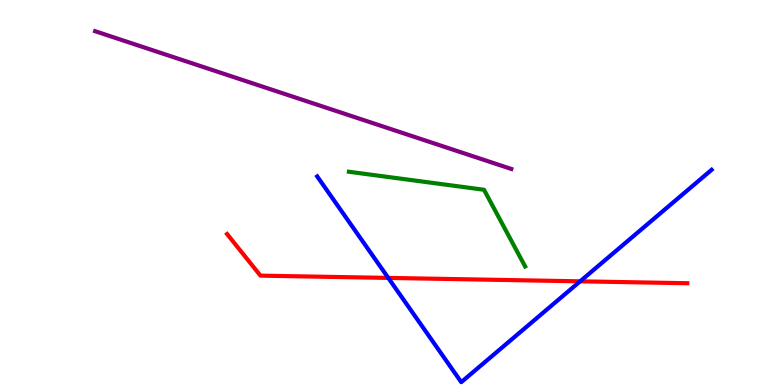[{'lines': ['blue', 'red'], 'intersections': [{'x': 5.01, 'y': 2.78}, {'x': 7.49, 'y': 2.69}]}, {'lines': ['green', 'red'], 'intersections': []}, {'lines': ['purple', 'red'], 'intersections': []}, {'lines': ['blue', 'green'], 'intersections': []}, {'lines': ['blue', 'purple'], 'intersections': []}, {'lines': ['green', 'purple'], 'intersections': []}]